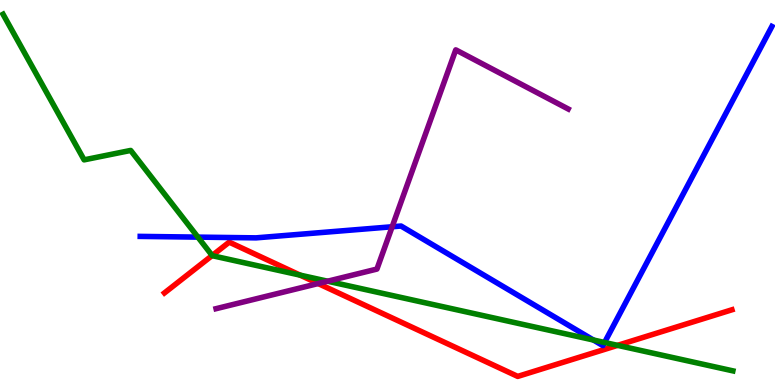[{'lines': ['blue', 'red'], 'intersections': []}, {'lines': ['green', 'red'], 'intersections': [{'x': 2.74, 'y': 3.36}, {'x': 3.87, 'y': 2.85}, {'x': 7.97, 'y': 1.03}]}, {'lines': ['purple', 'red'], 'intersections': [{'x': 4.11, 'y': 2.64}]}, {'lines': ['blue', 'green'], 'intersections': [{'x': 2.55, 'y': 3.84}, {'x': 7.66, 'y': 1.17}, {'x': 7.8, 'y': 1.1}]}, {'lines': ['blue', 'purple'], 'intersections': [{'x': 5.06, 'y': 4.11}]}, {'lines': ['green', 'purple'], 'intersections': [{'x': 4.23, 'y': 2.7}]}]